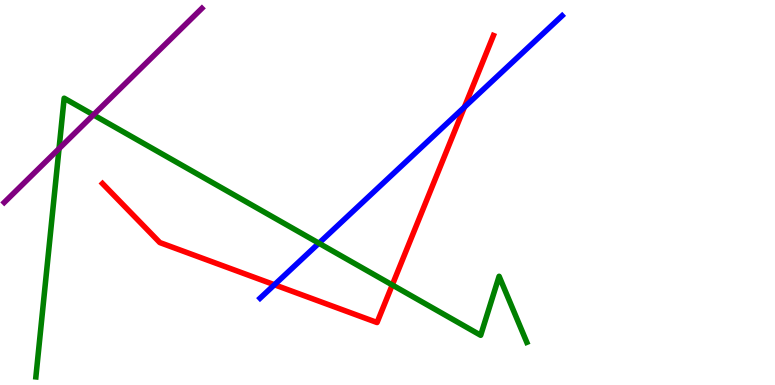[{'lines': ['blue', 'red'], 'intersections': [{'x': 3.54, 'y': 2.6}, {'x': 5.99, 'y': 7.22}]}, {'lines': ['green', 'red'], 'intersections': [{'x': 5.06, 'y': 2.6}]}, {'lines': ['purple', 'red'], 'intersections': []}, {'lines': ['blue', 'green'], 'intersections': [{'x': 4.11, 'y': 3.68}]}, {'lines': ['blue', 'purple'], 'intersections': []}, {'lines': ['green', 'purple'], 'intersections': [{'x': 0.762, 'y': 6.14}, {'x': 1.21, 'y': 7.02}]}]